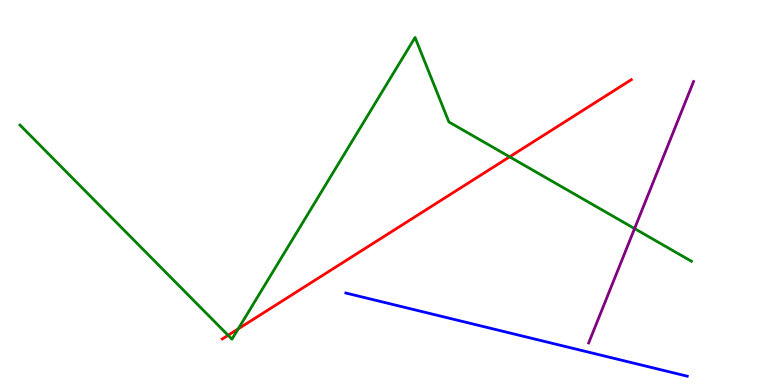[{'lines': ['blue', 'red'], 'intersections': []}, {'lines': ['green', 'red'], 'intersections': [{'x': 2.94, 'y': 1.29}, {'x': 3.07, 'y': 1.46}, {'x': 6.58, 'y': 5.93}]}, {'lines': ['purple', 'red'], 'intersections': []}, {'lines': ['blue', 'green'], 'intersections': []}, {'lines': ['blue', 'purple'], 'intersections': []}, {'lines': ['green', 'purple'], 'intersections': [{'x': 8.19, 'y': 4.06}]}]